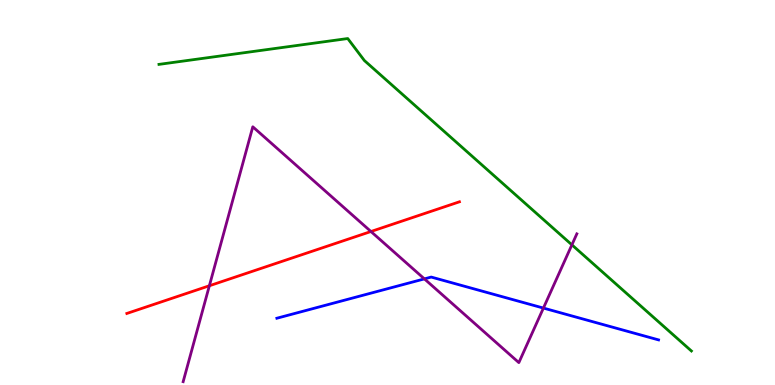[{'lines': ['blue', 'red'], 'intersections': []}, {'lines': ['green', 'red'], 'intersections': []}, {'lines': ['purple', 'red'], 'intersections': [{'x': 2.7, 'y': 2.58}, {'x': 4.79, 'y': 3.99}]}, {'lines': ['blue', 'green'], 'intersections': []}, {'lines': ['blue', 'purple'], 'intersections': [{'x': 5.48, 'y': 2.76}, {'x': 7.01, 'y': 2.0}]}, {'lines': ['green', 'purple'], 'intersections': [{'x': 7.38, 'y': 3.64}]}]